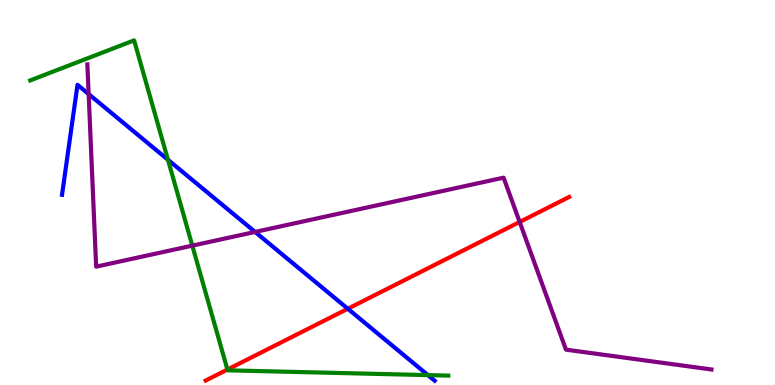[{'lines': ['blue', 'red'], 'intersections': [{'x': 4.49, 'y': 1.98}]}, {'lines': ['green', 'red'], 'intersections': [{'x': 2.93, 'y': 0.401}]}, {'lines': ['purple', 'red'], 'intersections': [{'x': 6.71, 'y': 4.23}]}, {'lines': ['blue', 'green'], 'intersections': [{'x': 2.17, 'y': 5.85}, {'x': 5.52, 'y': 0.257}]}, {'lines': ['blue', 'purple'], 'intersections': [{'x': 1.14, 'y': 7.56}, {'x': 3.29, 'y': 3.98}]}, {'lines': ['green', 'purple'], 'intersections': [{'x': 2.48, 'y': 3.62}]}]